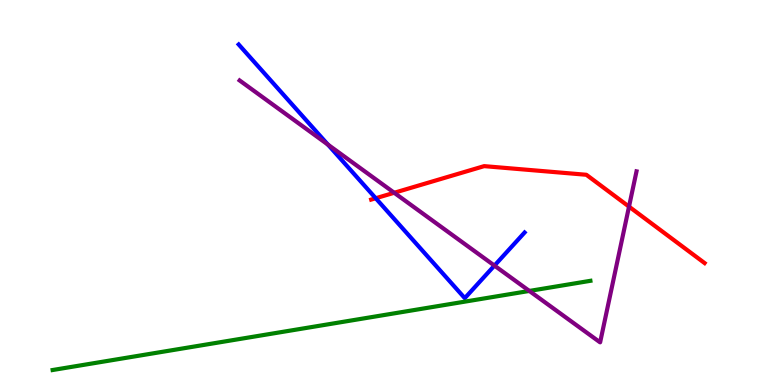[{'lines': ['blue', 'red'], 'intersections': [{'x': 4.85, 'y': 4.85}]}, {'lines': ['green', 'red'], 'intersections': []}, {'lines': ['purple', 'red'], 'intersections': [{'x': 5.09, 'y': 4.99}, {'x': 8.12, 'y': 4.63}]}, {'lines': ['blue', 'green'], 'intersections': []}, {'lines': ['blue', 'purple'], 'intersections': [{'x': 4.23, 'y': 6.24}, {'x': 6.38, 'y': 3.1}]}, {'lines': ['green', 'purple'], 'intersections': [{'x': 6.83, 'y': 2.44}]}]